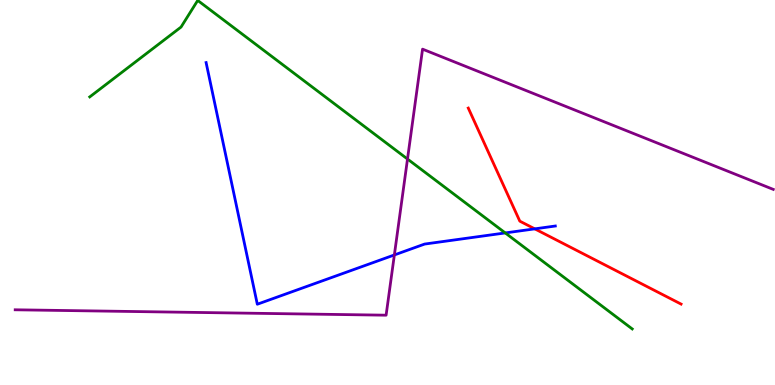[{'lines': ['blue', 'red'], 'intersections': [{'x': 6.9, 'y': 4.06}]}, {'lines': ['green', 'red'], 'intersections': []}, {'lines': ['purple', 'red'], 'intersections': []}, {'lines': ['blue', 'green'], 'intersections': [{'x': 6.52, 'y': 3.95}]}, {'lines': ['blue', 'purple'], 'intersections': [{'x': 5.09, 'y': 3.38}]}, {'lines': ['green', 'purple'], 'intersections': [{'x': 5.26, 'y': 5.87}]}]